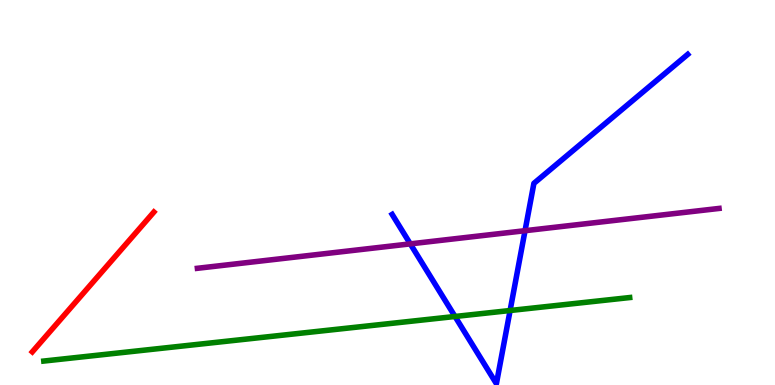[{'lines': ['blue', 'red'], 'intersections': []}, {'lines': ['green', 'red'], 'intersections': []}, {'lines': ['purple', 'red'], 'intersections': []}, {'lines': ['blue', 'green'], 'intersections': [{'x': 5.87, 'y': 1.78}, {'x': 6.58, 'y': 1.93}]}, {'lines': ['blue', 'purple'], 'intersections': [{'x': 5.29, 'y': 3.67}, {'x': 6.77, 'y': 4.01}]}, {'lines': ['green', 'purple'], 'intersections': []}]